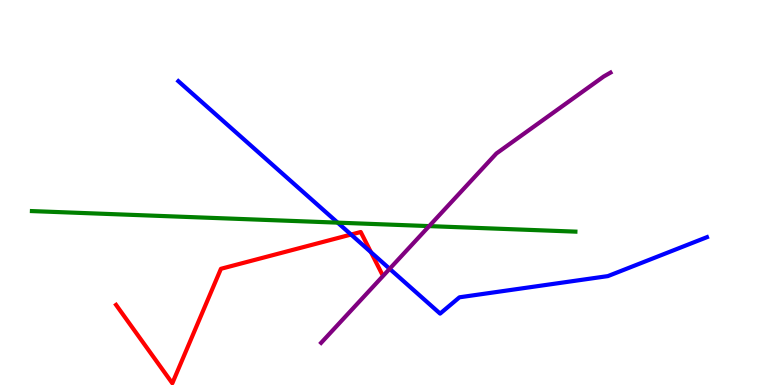[{'lines': ['blue', 'red'], 'intersections': [{'x': 4.53, 'y': 3.91}, {'x': 4.79, 'y': 3.45}]}, {'lines': ['green', 'red'], 'intersections': []}, {'lines': ['purple', 'red'], 'intersections': []}, {'lines': ['blue', 'green'], 'intersections': [{'x': 4.36, 'y': 4.22}]}, {'lines': ['blue', 'purple'], 'intersections': [{'x': 5.03, 'y': 3.02}]}, {'lines': ['green', 'purple'], 'intersections': [{'x': 5.54, 'y': 4.13}]}]